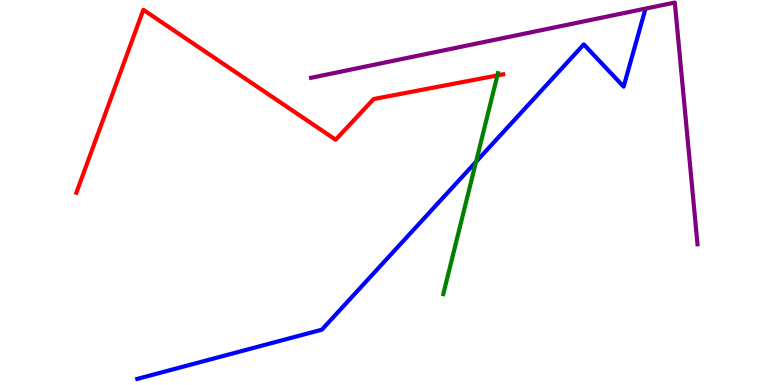[{'lines': ['blue', 'red'], 'intersections': []}, {'lines': ['green', 'red'], 'intersections': [{'x': 6.42, 'y': 8.04}]}, {'lines': ['purple', 'red'], 'intersections': []}, {'lines': ['blue', 'green'], 'intersections': [{'x': 6.14, 'y': 5.8}]}, {'lines': ['blue', 'purple'], 'intersections': []}, {'lines': ['green', 'purple'], 'intersections': []}]